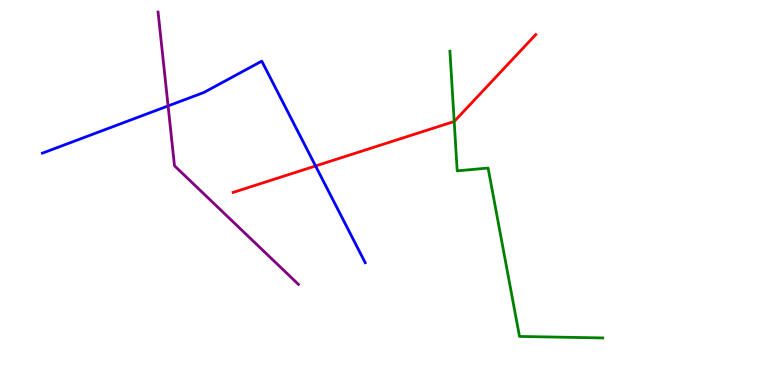[{'lines': ['blue', 'red'], 'intersections': [{'x': 4.07, 'y': 5.69}]}, {'lines': ['green', 'red'], 'intersections': [{'x': 5.86, 'y': 6.84}]}, {'lines': ['purple', 'red'], 'intersections': []}, {'lines': ['blue', 'green'], 'intersections': []}, {'lines': ['blue', 'purple'], 'intersections': [{'x': 2.17, 'y': 7.25}]}, {'lines': ['green', 'purple'], 'intersections': []}]